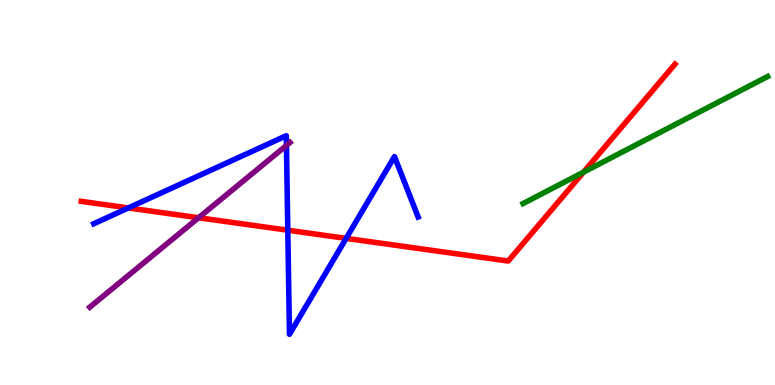[{'lines': ['blue', 'red'], 'intersections': [{'x': 1.66, 'y': 4.6}, {'x': 3.71, 'y': 4.02}, {'x': 4.47, 'y': 3.81}]}, {'lines': ['green', 'red'], 'intersections': [{'x': 7.53, 'y': 5.53}]}, {'lines': ['purple', 'red'], 'intersections': [{'x': 2.56, 'y': 4.34}]}, {'lines': ['blue', 'green'], 'intersections': []}, {'lines': ['blue', 'purple'], 'intersections': [{'x': 3.7, 'y': 6.22}]}, {'lines': ['green', 'purple'], 'intersections': []}]